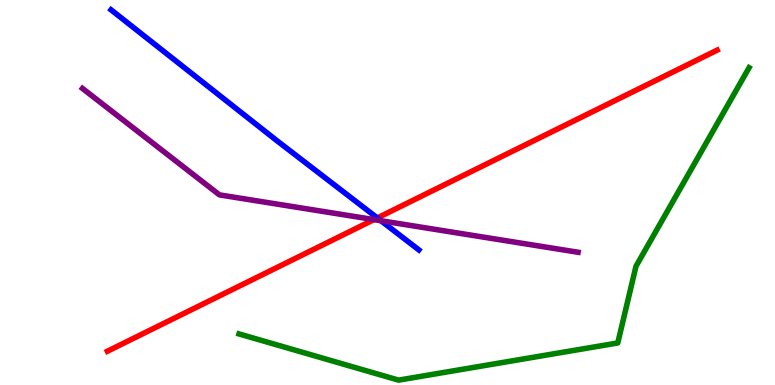[{'lines': ['blue', 'red'], 'intersections': [{'x': 4.87, 'y': 4.34}]}, {'lines': ['green', 'red'], 'intersections': []}, {'lines': ['purple', 'red'], 'intersections': [{'x': 4.83, 'y': 4.3}]}, {'lines': ['blue', 'green'], 'intersections': []}, {'lines': ['blue', 'purple'], 'intersections': [{'x': 4.92, 'y': 4.27}]}, {'lines': ['green', 'purple'], 'intersections': []}]